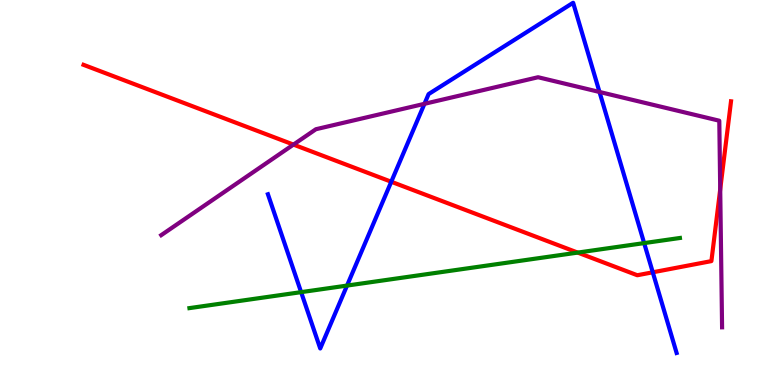[{'lines': ['blue', 'red'], 'intersections': [{'x': 5.05, 'y': 5.28}, {'x': 8.42, 'y': 2.93}]}, {'lines': ['green', 'red'], 'intersections': [{'x': 7.45, 'y': 3.44}]}, {'lines': ['purple', 'red'], 'intersections': [{'x': 3.79, 'y': 6.24}, {'x': 9.29, 'y': 5.08}]}, {'lines': ['blue', 'green'], 'intersections': [{'x': 3.89, 'y': 2.41}, {'x': 4.48, 'y': 2.58}, {'x': 8.31, 'y': 3.69}]}, {'lines': ['blue', 'purple'], 'intersections': [{'x': 5.48, 'y': 7.3}, {'x': 7.74, 'y': 7.61}]}, {'lines': ['green', 'purple'], 'intersections': []}]